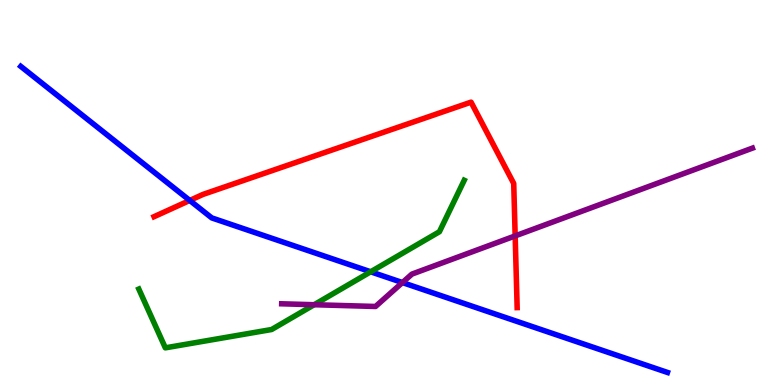[{'lines': ['blue', 'red'], 'intersections': [{'x': 2.45, 'y': 4.79}]}, {'lines': ['green', 'red'], 'intersections': []}, {'lines': ['purple', 'red'], 'intersections': [{'x': 6.65, 'y': 3.87}]}, {'lines': ['blue', 'green'], 'intersections': [{'x': 4.78, 'y': 2.94}]}, {'lines': ['blue', 'purple'], 'intersections': [{'x': 5.19, 'y': 2.66}]}, {'lines': ['green', 'purple'], 'intersections': [{'x': 4.05, 'y': 2.09}]}]